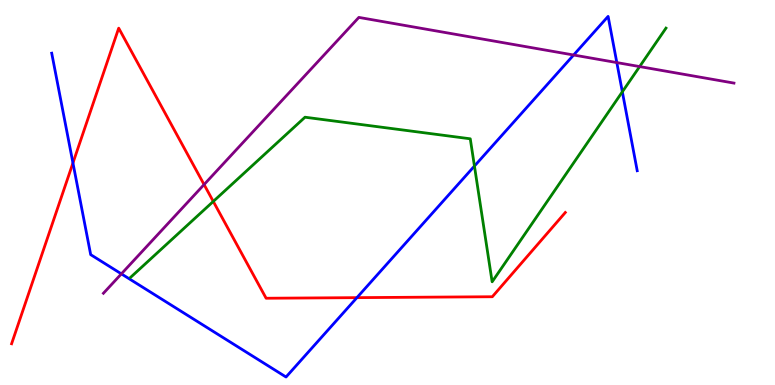[{'lines': ['blue', 'red'], 'intersections': [{'x': 0.941, 'y': 5.77}, {'x': 4.61, 'y': 2.27}]}, {'lines': ['green', 'red'], 'intersections': [{'x': 2.75, 'y': 4.77}]}, {'lines': ['purple', 'red'], 'intersections': [{'x': 2.63, 'y': 5.21}]}, {'lines': ['blue', 'green'], 'intersections': [{'x': 6.12, 'y': 5.69}, {'x': 8.03, 'y': 7.62}]}, {'lines': ['blue', 'purple'], 'intersections': [{'x': 1.57, 'y': 2.89}, {'x': 7.4, 'y': 8.57}, {'x': 7.96, 'y': 8.37}]}, {'lines': ['green', 'purple'], 'intersections': [{'x': 8.25, 'y': 8.27}]}]